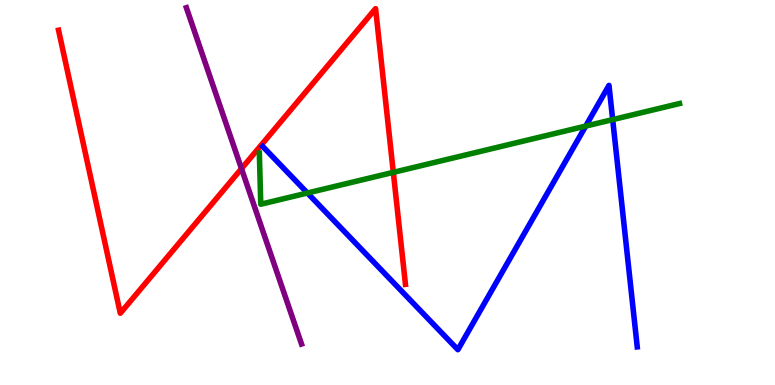[{'lines': ['blue', 'red'], 'intersections': []}, {'lines': ['green', 'red'], 'intersections': [{'x': 5.08, 'y': 5.52}]}, {'lines': ['purple', 'red'], 'intersections': [{'x': 3.12, 'y': 5.62}]}, {'lines': ['blue', 'green'], 'intersections': [{'x': 3.97, 'y': 4.99}, {'x': 7.56, 'y': 6.72}, {'x': 7.91, 'y': 6.89}]}, {'lines': ['blue', 'purple'], 'intersections': []}, {'lines': ['green', 'purple'], 'intersections': []}]